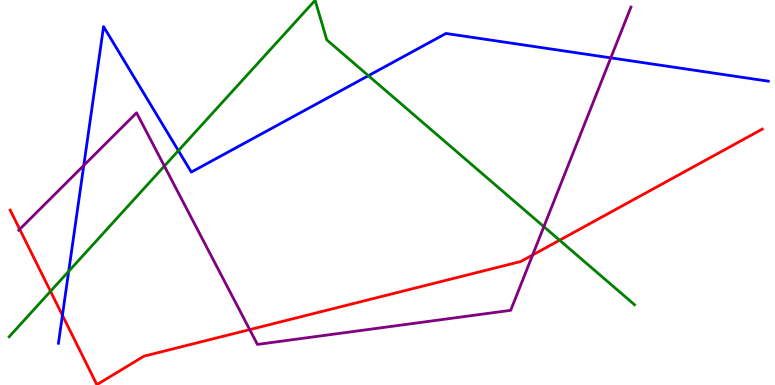[{'lines': ['blue', 'red'], 'intersections': [{'x': 0.805, 'y': 1.81}]}, {'lines': ['green', 'red'], 'intersections': [{'x': 0.652, 'y': 2.43}, {'x': 7.22, 'y': 3.76}]}, {'lines': ['purple', 'red'], 'intersections': [{'x': 0.254, 'y': 4.04}, {'x': 3.22, 'y': 1.44}, {'x': 6.87, 'y': 3.38}]}, {'lines': ['blue', 'green'], 'intersections': [{'x': 0.886, 'y': 2.95}, {'x': 2.3, 'y': 6.09}, {'x': 4.75, 'y': 8.03}]}, {'lines': ['blue', 'purple'], 'intersections': [{'x': 1.08, 'y': 5.7}, {'x': 7.88, 'y': 8.5}]}, {'lines': ['green', 'purple'], 'intersections': [{'x': 2.12, 'y': 5.69}, {'x': 7.02, 'y': 4.11}]}]